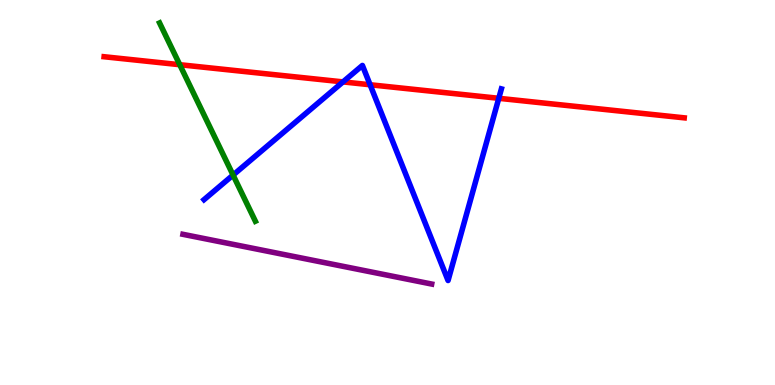[{'lines': ['blue', 'red'], 'intersections': [{'x': 4.43, 'y': 7.87}, {'x': 4.78, 'y': 7.8}, {'x': 6.44, 'y': 7.45}]}, {'lines': ['green', 'red'], 'intersections': [{'x': 2.32, 'y': 8.32}]}, {'lines': ['purple', 'red'], 'intersections': []}, {'lines': ['blue', 'green'], 'intersections': [{'x': 3.01, 'y': 5.45}]}, {'lines': ['blue', 'purple'], 'intersections': []}, {'lines': ['green', 'purple'], 'intersections': []}]